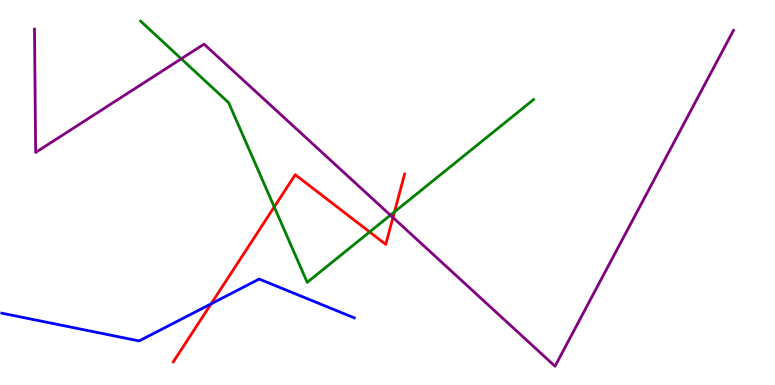[{'lines': ['blue', 'red'], 'intersections': [{'x': 2.72, 'y': 2.11}]}, {'lines': ['green', 'red'], 'intersections': [{'x': 3.54, 'y': 4.62}, {'x': 4.77, 'y': 3.98}, {'x': 5.09, 'y': 4.5}]}, {'lines': ['purple', 'red'], 'intersections': [{'x': 5.07, 'y': 4.35}]}, {'lines': ['blue', 'green'], 'intersections': []}, {'lines': ['blue', 'purple'], 'intersections': []}, {'lines': ['green', 'purple'], 'intersections': [{'x': 2.34, 'y': 8.47}, {'x': 5.04, 'y': 4.41}]}]